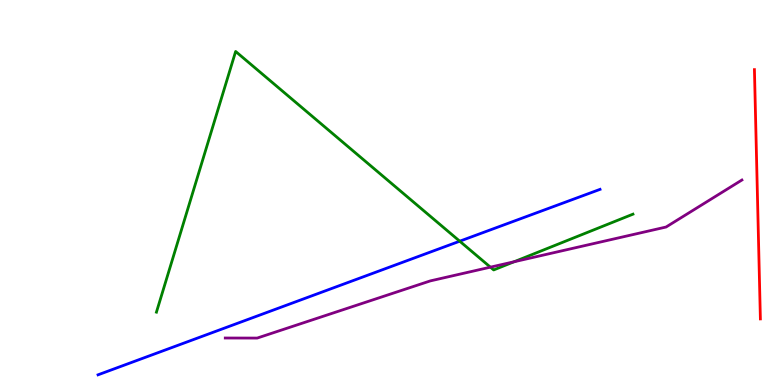[{'lines': ['blue', 'red'], 'intersections': []}, {'lines': ['green', 'red'], 'intersections': []}, {'lines': ['purple', 'red'], 'intersections': []}, {'lines': ['blue', 'green'], 'intersections': [{'x': 5.93, 'y': 3.74}]}, {'lines': ['blue', 'purple'], 'intersections': []}, {'lines': ['green', 'purple'], 'intersections': [{'x': 6.33, 'y': 3.06}, {'x': 6.63, 'y': 3.2}]}]